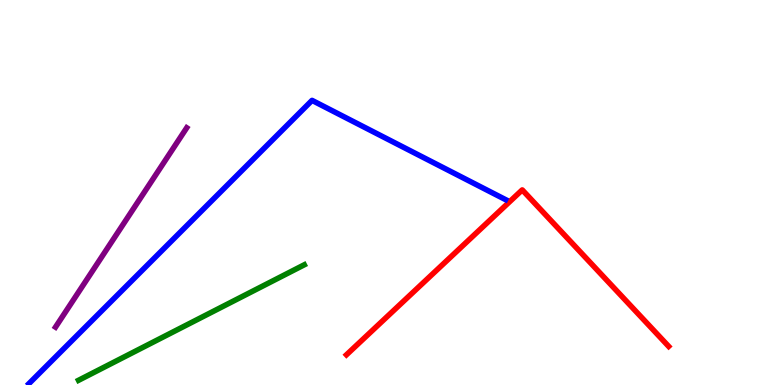[{'lines': ['blue', 'red'], 'intersections': []}, {'lines': ['green', 'red'], 'intersections': []}, {'lines': ['purple', 'red'], 'intersections': []}, {'lines': ['blue', 'green'], 'intersections': []}, {'lines': ['blue', 'purple'], 'intersections': []}, {'lines': ['green', 'purple'], 'intersections': []}]